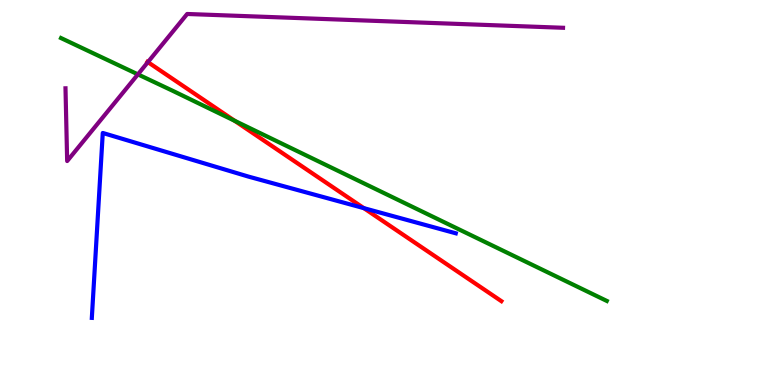[{'lines': ['blue', 'red'], 'intersections': [{'x': 4.69, 'y': 4.59}]}, {'lines': ['green', 'red'], 'intersections': [{'x': 3.03, 'y': 6.86}]}, {'lines': ['purple', 'red'], 'intersections': [{'x': 1.91, 'y': 8.39}]}, {'lines': ['blue', 'green'], 'intersections': []}, {'lines': ['blue', 'purple'], 'intersections': []}, {'lines': ['green', 'purple'], 'intersections': [{'x': 1.78, 'y': 8.07}]}]